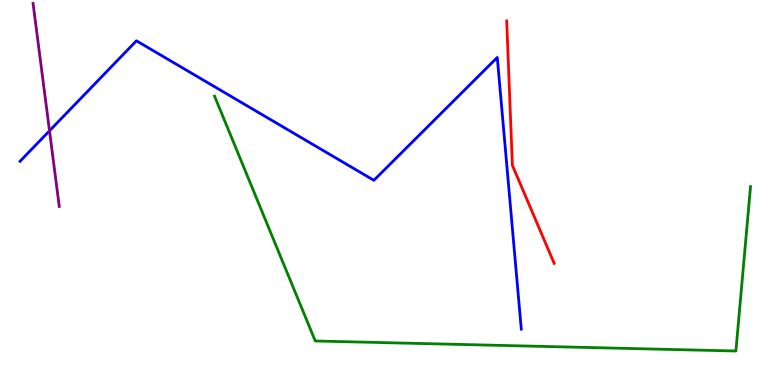[{'lines': ['blue', 'red'], 'intersections': []}, {'lines': ['green', 'red'], 'intersections': []}, {'lines': ['purple', 'red'], 'intersections': []}, {'lines': ['blue', 'green'], 'intersections': []}, {'lines': ['blue', 'purple'], 'intersections': [{'x': 0.639, 'y': 6.6}]}, {'lines': ['green', 'purple'], 'intersections': []}]